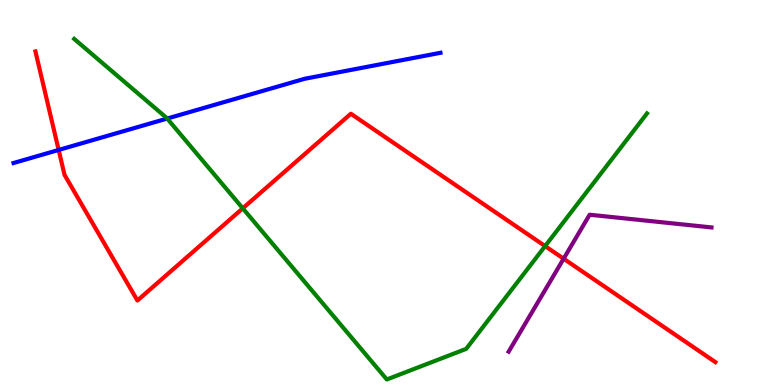[{'lines': ['blue', 'red'], 'intersections': [{'x': 0.757, 'y': 6.11}]}, {'lines': ['green', 'red'], 'intersections': [{'x': 3.13, 'y': 4.59}, {'x': 7.03, 'y': 3.61}]}, {'lines': ['purple', 'red'], 'intersections': [{'x': 7.27, 'y': 3.28}]}, {'lines': ['blue', 'green'], 'intersections': [{'x': 2.16, 'y': 6.92}]}, {'lines': ['blue', 'purple'], 'intersections': []}, {'lines': ['green', 'purple'], 'intersections': []}]